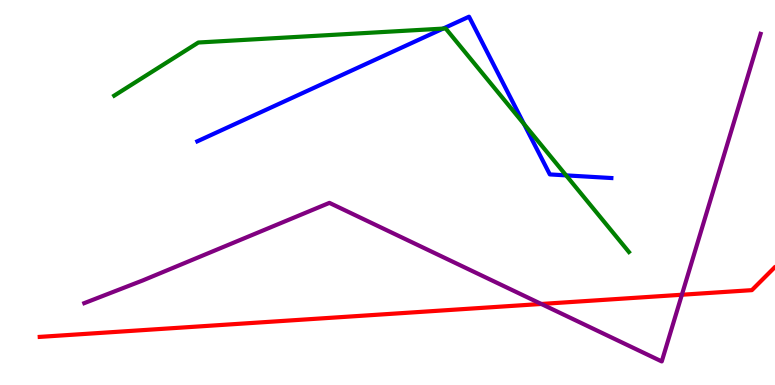[{'lines': ['blue', 'red'], 'intersections': []}, {'lines': ['green', 'red'], 'intersections': []}, {'lines': ['purple', 'red'], 'intersections': [{'x': 6.98, 'y': 2.1}, {'x': 8.8, 'y': 2.34}]}, {'lines': ['blue', 'green'], 'intersections': [{'x': 5.72, 'y': 9.26}, {'x': 6.76, 'y': 6.78}, {'x': 7.3, 'y': 5.44}]}, {'lines': ['blue', 'purple'], 'intersections': []}, {'lines': ['green', 'purple'], 'intersections': []}]